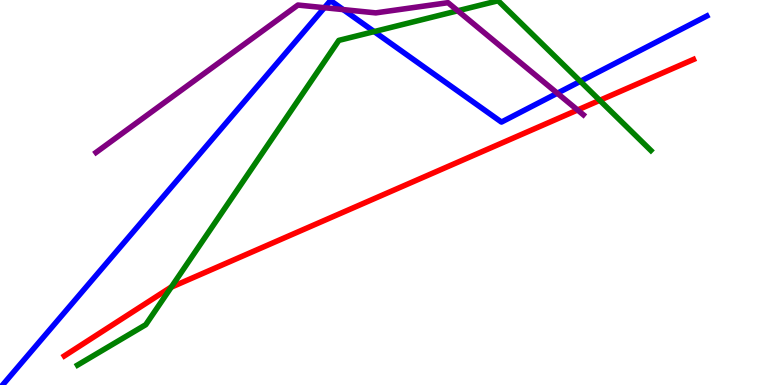[{'lines': ['blue', 'red'], 'intersections': []}, {'lines': ['green', 'red'], 'intersections': [{'x': 2.21, 'y': 2.54}, {'x': 7.74, 'y': 7.39}]}, {'lines': ['purple', 'red'], 'intersections': [{'x': 7.45, 'y': 7.14}]}, {'lines': ['blue', 'green'], 'intersections': [{'x': 4.83, 'y': 9.18}, {'x': 7.49, 'y': 7.89}]}, {'lines': ['blue', 'purple'], 'intersections': [{'x': 4.19, 'y': 9.8}, {'x': 4.43, 'y': 9.75}, {'x': 7.19, 'y': 7.58}]}, {'lines': ['green', 'purple'], 'intersections': [{'x': 5.91, 'y': 9.72}]}]